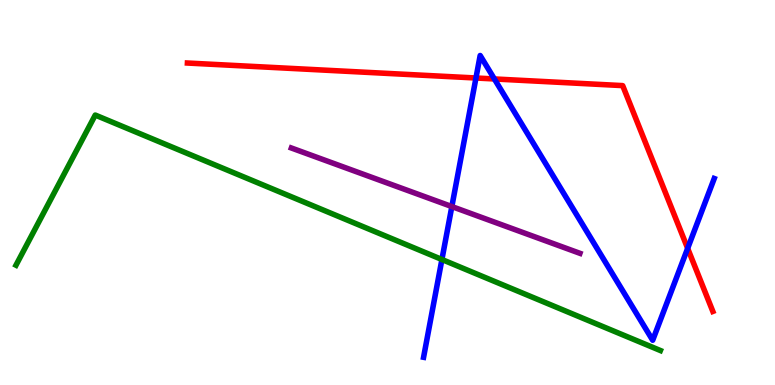[{'lines': ['blue', 'red'], 'intersections': [{'x': 6.14, 'y': 7.97}, {'x': 6.38, 'y': 7.95}, {'x': 8.87, 'y': 3.55}]}, {'lines': ['green', 'red'], 'intersections': []}, {'lines': ['purple', 'red'], 'intersections': []}, {'lines': ['blue', 'green'], 'intersections': [{'x': 5.7, 'y': 3.26}]}, {'lines': ['blue', 'purple'], 'intersections': [{'x': 5.83, 'y': 4.63}]}, {'lines': ['green', 'purple'], 'intersections': []}]